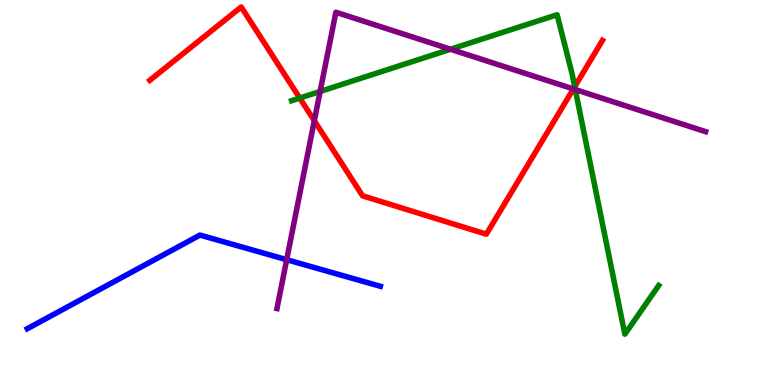[{'lines': ['blue', 'red'], 'intersections': []}, {'lines': ['green', 'red'], 'intersections': [{'x': 3.87, 'y': 7.45}, {'x': 7.42, 'y': 7.75}]}, {'lines': ['purple', 'red'], 'intersections': [{'x': 4.06, 'y': 6.86}, {'x': 7.4, 'y': 7.69}]}, {'lines': ['blue', 'green'], 'intersections': []}, {'lines': ['blue', 'purple'], 'intersections': [{'x': 3.7, 'y': 3.25}]}, {'lines': ['green', 'purple'], 'intersections': [{'x': 4.13, 'y': 7.62}, {'x': 5.81, 'y': 8.72}, {'x': 7.42, 'y': 7.67}]}]